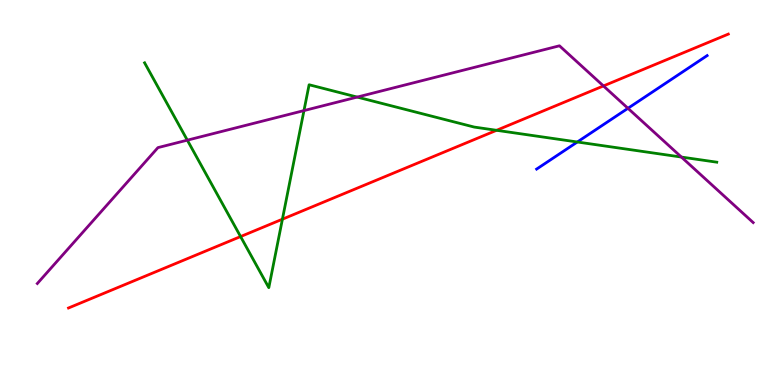[{'lines': ['blue', 'red'], 'intersections': []}, {'lines': ['green', 'red'], 'intersections': [{'x': 3.1, 'y': 3.86}, {'x': 3.64, 'y': 4.31}, {'x': 6.41, 'y': 6.62}]}, {'lines': ['purple', 'red'], 'intersections': [{'x': 7.79, 'y': 7.77}]}, {'lines': ['blue', 'green'], 'intersections': [{'x': 7.45, 'y': 6.31}]}, {'lines': ['blue', 'purple'], 'intersections': [{'x': 8.1, 'y': 7.19}]}, {'lines': ['green', 'purple'], 'intersections': [{'x': 2.42, 'y': 6.36}, {'x': 3.92, 'y': 7.13}, {'x': 4.61, 'y': 7.48}, {'x': 8.79, 'y': 5.92}]}]